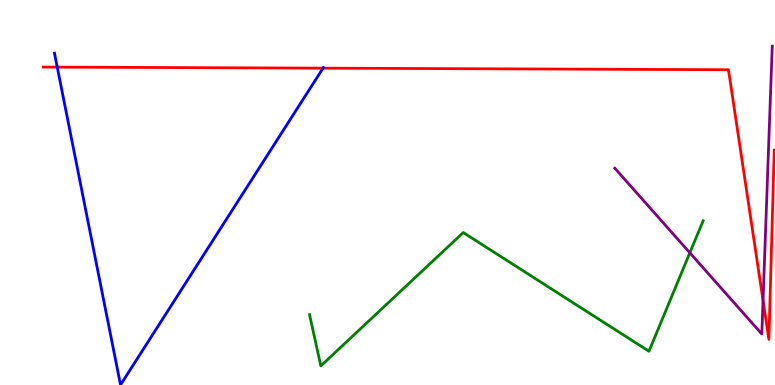[{'lines': ['blue', 'red'], 'intersections': [{'x': 0.739, 'y': 8.26}, {'x': 4.17, 'y': 8.23}]}, {'lines': ['green', 'red'], 'intersections': []}, {'lines': ['purple', 'red'], 'intersections': [{'x': 9.85, 'y': 2.2}]}, {'lines': ['blue', 'green'], 'intersections': []}, {'lines': ['blue', 'purple'], 'intersections': []}, {'lines': ['green', 'purple'], 'intersections': [{'x': 8.9, 'y': 3.43}]}]